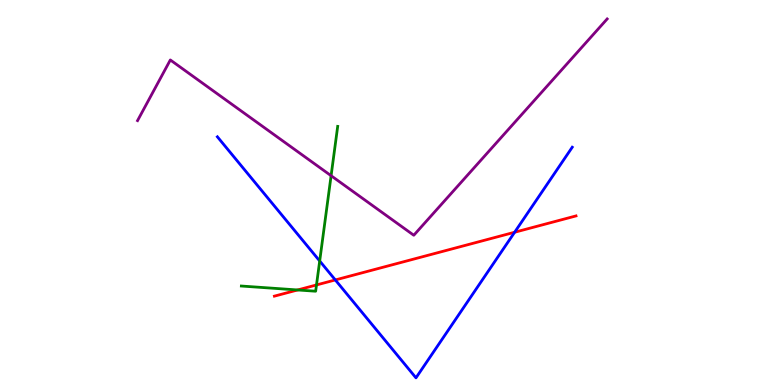[{'lines': ['blue', 'red'], 'intersections': [{'x': 4.33, 'y': 2.73}, {'x': 6.64, 'y': 3.97}]}, {'lines': ['green', 'red'], 'intersections': [{'x': 3.84, 'y': 2.47}, {'x': 4.08, 'y': 2.6}]}, {'lines': ['purple', 'red'], 'intersections': []}, {'lines': ['blue', 'green'], 'intersections': [{'x': 4.13, 'y': 3.22}]}, {'lines': ['blue', 'purple'], 'intersections': []}, {'lines': ['green', 'purple'], 'intersections': [{'x': 4.27, 'y': 5.44}]}]